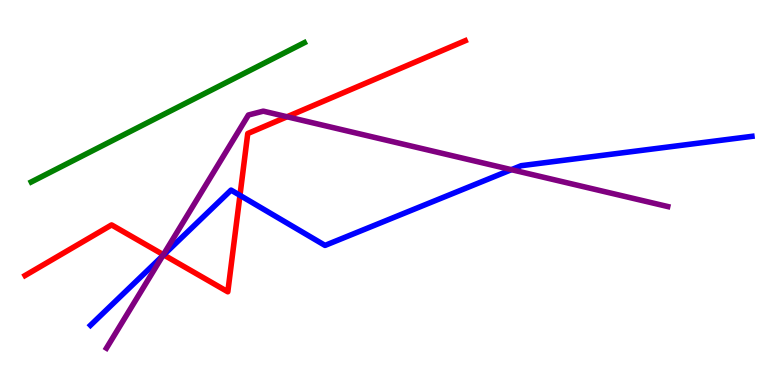[{'lines': ['blue', 'red'], 'intersections': [{'x': 2.11, 'y': 3.38}, {'x': 3.1, 'y': 4.93}]}, {'lines': ['green', 'red'], 'intersections': []}, {'lines': ['purple', 'red'], 'intersections': [{'x': 2.11, 'y': 3.38}, {'x': 3.7, 'y': 6.97}]}, {'lines': ['blue', 'green'], 'intersections': []}, {'lines': ['blue', 'purple'], 'intersections': [{'x': 2.1, 'y': 3.35}, {'x': 6.6, 'y': 5.59}]}, {'lines': ['green', 'purple'], 'intersections': []}]